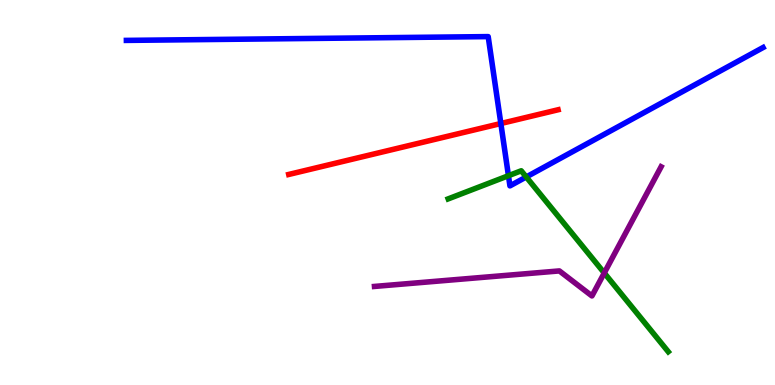[{'lines': ['blue', 'red'], 'intersections': [{'x': 6.46, 'y': 6.79}]}, {'lines': ['green', 'red'], 'intersections': []}, {'lines': ['purple', 'red'], 'intersections': []}, {'lines': ['blue', 'green'], 'intersections': [{'x': 6.56, 'y': 5.44}, {'x': 6.79, 'y': 5.4}]}, {'lines': ['blue', 'purple'], 'intersections': []}, {'lines': ['green', 'purple'], 'intersections': [{'x': 7.8, 'y': 2.91}]}]